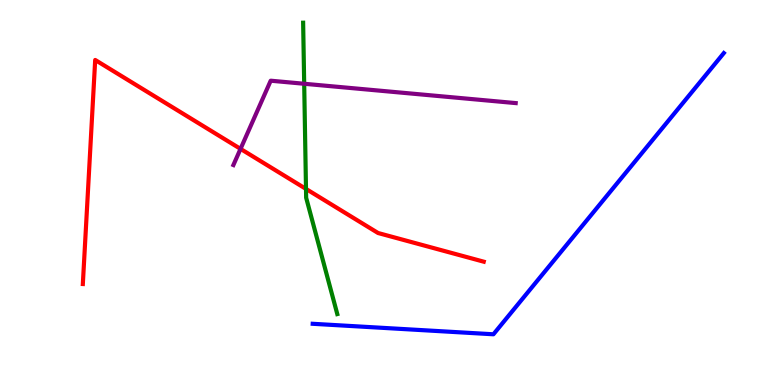[{'lines': ['blue', 'red'], 'intersections': []}, {'lines': ['green', 'red'], 'intersections': [{'x': 3.95, 'y': 5.09}]}, {'lines': ['purple', 'red'], 'intersections': [{'x': 3.1, 'y': 6.13}]}, {'lines': ['blue', 'green'], 'intersections': []}, {'lines': ['blue', 'purple'], 'intersections': []}, {'lines': ['green', 'purple'], 'intersections': [{'x': 3.93, 'y': 7.82}]}]